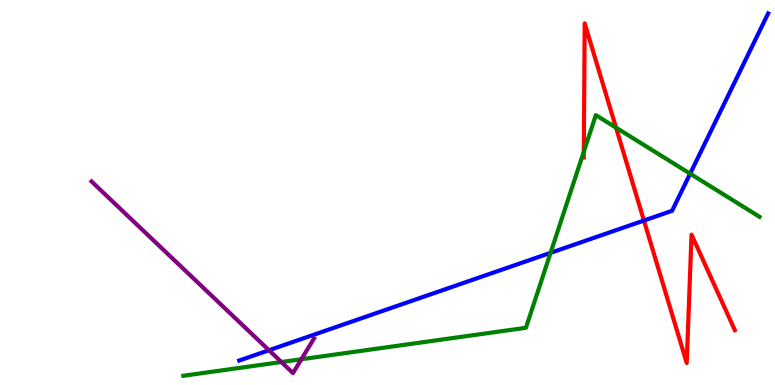[{'lines': ['blue', 'red'], 'intersections': [{'x': 8.31, 'y': 4.27}]}, {'lines': ['green', 'red'], 'intersections': [{'x': 7.53, 'y': 6.06}, {'x': 7.95, 'y': 6.68}]}, {'lines': ['purple', 'red'], 'intersections': []}, {'lines': ['blue', 'green'], 'intersections': [{'x': 7.1, 'y': 3.43}, {'x': 8.91, 'y': 5.49}]}, {'lines': ['blue', 'purple'], 'intersections': [{'x': 3.47, 'y': 0.903}]}, {'lines': ['green', 'purple'], 'intersections': [{'x': 3.63, 'y': 0.596}, {'x': 3.89, 'y': 0.669}]}]